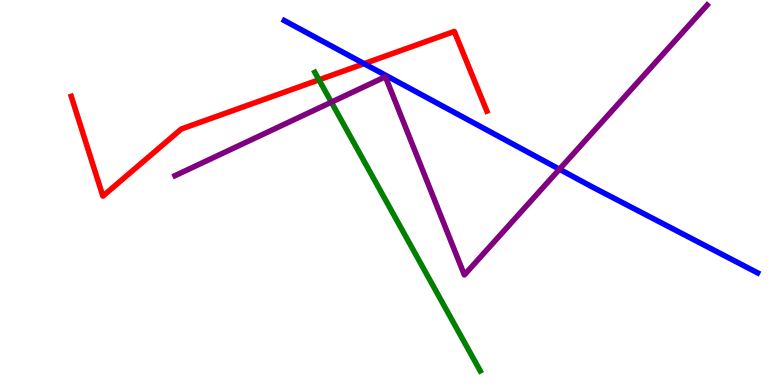[{'lines': ['blue', 'red'], 'intersections': [{'x': 4.7, 'y': 8.35}]}, {'lines': ['green', 'red'], 'intersections': [{'x': 4.12, 'y': 7.93}]}, {'lines': ['purple', 'red'], 'intersections': []}, {'lines': ['blue', 'green'], 'intersections': []}, {'lines': ['blue', 'purple'], 'intersections': [{'x': 7.22, 'y': 5.6}]}, {'lines': ['green', 'purple'], 'intersections': [{'x': 4.28, 'y': 7.35}]}]